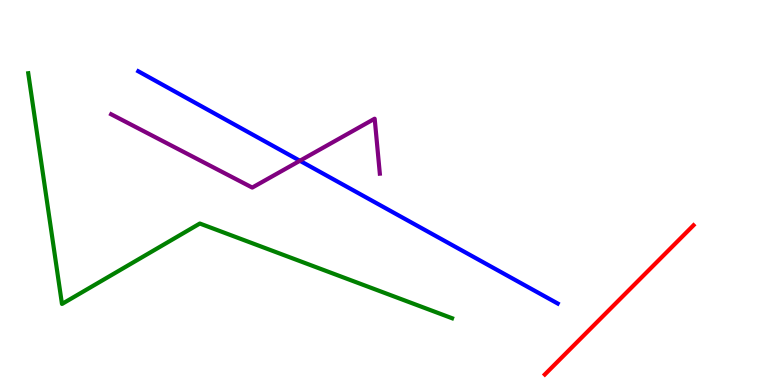[{'lines': ['blue', 'red'], 'intersections': []}, {'lines': ['green', 'red'], 'intersections': []}, {'lines': ['purple', 'red'], 'intersections': []}, {'lines': ['blue', 'green'], 'intersections': []}, {'lines': ['blue', 'purple'], 'intersections': [{'x': 3.87, 'y': 5.82}]}, {'lines': ['green', 'purple'], 'intersections': []}]